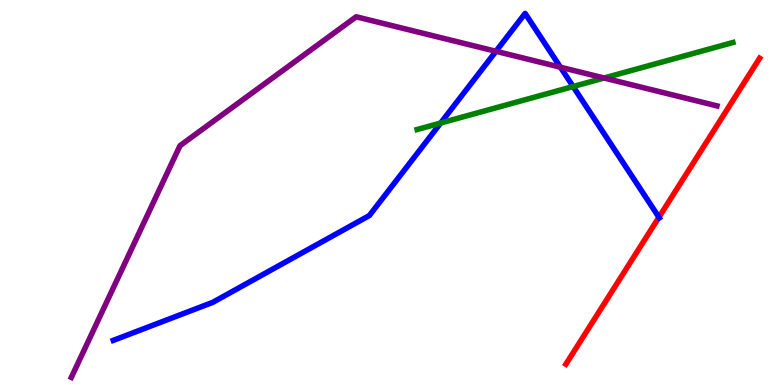[{'lines': ['blue', 'red'], 'intersections': [{'x': 8.5, 'y': 4.36}]}, {'lines': ['green', 'red'], 'intersections': []}, {'lines': ['purple', 'red'], 'intersections': []}, {'lines': ['blue', 'green'], 'intersections': [{'x': 5.69, 'y': 6.8}, {'x': 7.4, 'y': 7.75}]}, {'lines': ['blue', 'purple'], 'intersections': [{'x': 6.4, 'y': 8.67}, {'x': 7.23, 'y': 8.25}]}, {'lines': ['green', 'purple'], 'intersections': [{'x': 7.79, 'y': 7.97}]}]